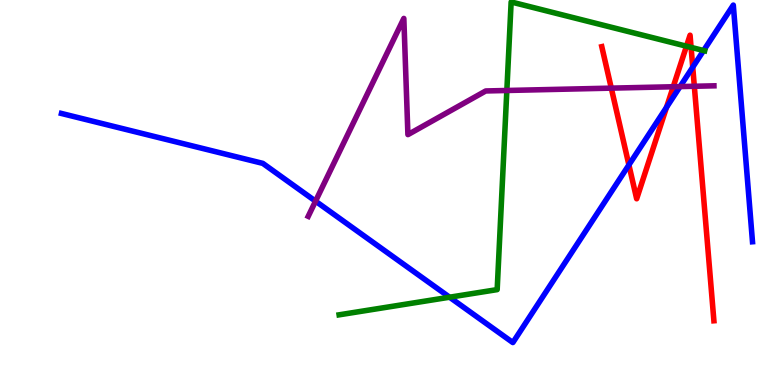[{'lines': ['blue', 'red'], 'intersections': [{'x': 8.11, 'y': 5.72}, {'x': 8.6, 'y': 7.21}, {'x': 8.94, 'y': 8.26}]}, {'lines': ['green', 'red'], 'intersections': [{'x': 8.86, 'y': 8.8}, {'x': 8.92, 'y': 8.77}]}, {'lines': ['purple', 'red'], 'intersections': [{'x': 7.89, 'y': 7.71}, {'x': 8.69, 'y': 7.75}, {'x': 8.96, 'y': 7.76}]}, {'lines': ['blue', 'green'], 'intersections': [{'x': 5.8, 'y': 2.28}, {'x': 9.08, 'y': 8.69}]}, {'lines': ['blue', 'purple'], 'intersections': [{'x': 4.07, 'y': 4.77}, {'x': 8.77, 'y': 7.75}]}, {'lines': ['green', 'purple'], 'intersections': [{'x': 6.54, 'y': 7.65}]}]